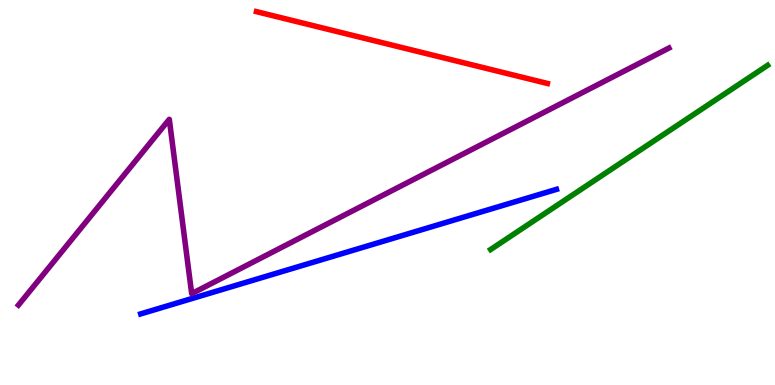[{'lines': ['blue', 'red'], 'intersections': []}, {'lines': ['green', 'red'], 'intersections': []}, {'lines': ['purple', 'red'], 'intersections': []}, {'lines': ['blue', 'green'], 'intersections': []}, {'lines': ['blue', 'purple'], 'intersections': []}, {'lines': ['green', 'purple'], 'intersections': []}]